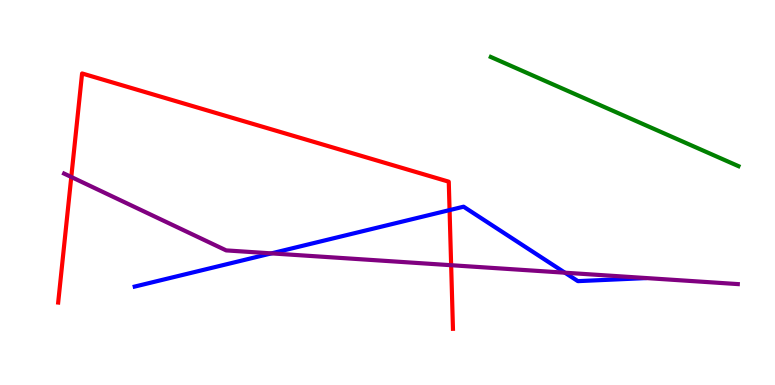[{'lines': ['blue', 'red'], 'intersections': [{'x': 5.8, 'y': 4.54}]}, {'lines': ['green', 'red'], 'intersections': []}, {'lines': ['purple', 'red'], 'intersections': [{'x': 0.92, 'y': 5.4}, {'x': 5.82, 'y': 3.11}]}, {'lines': ['blue', 'green'], 'intersections': []}, {'lines': ['blue', 'purple'], 'intersections': [{'x': 3.5, 'y': 3.42}, {'x': 7.29, 'y': 2.92}]}, {'lines': ['green', 'purple'], 'intersections': []}]